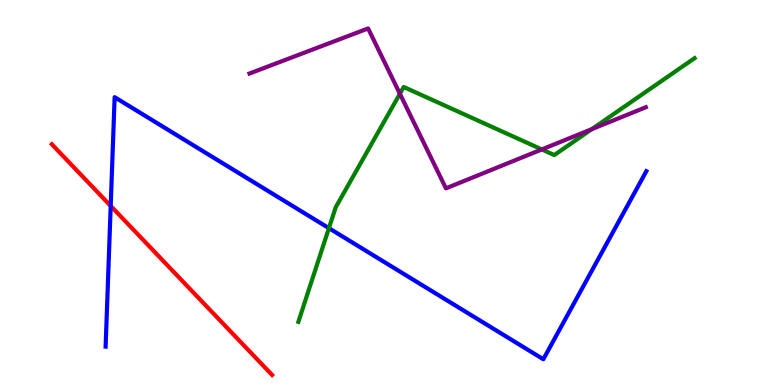[{'lines': ['blue', 'red'], 'intersections': [{'x': 1.43, 'y': 4.65}]}, {'lines': ['green', 'red'], 'intersections': []}, {'lines': ['purple', 'red'], 'intersections': []}, {'lines': ['blue', 'green'], 'intersections': [{'x': 4.24, 'y': 4.07}]}, {'lines': ['blue', 'purple'], 'intersections': []}, {'lines': ['green', 'purple'], 'intersections': [{'x': 5.16, 'y': 7.56}, {'x': 6.99, 'y': 6.12}, {'x': 7.64, 'y': 6.65}]}]